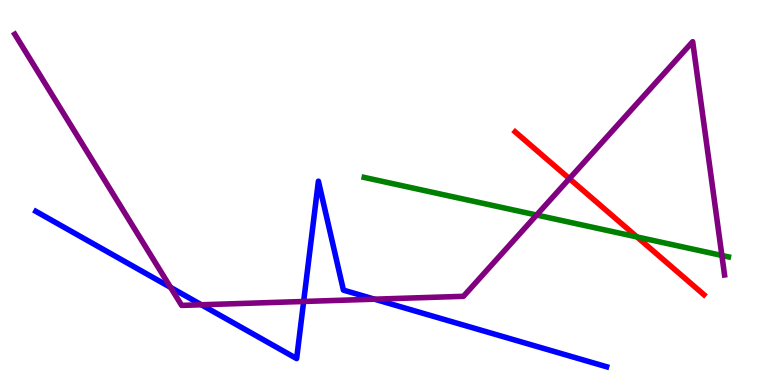[{'lines': ['blue', 'red'], 'intersections': []}, {'lines': ['green', 'red'], 'intersections': [{'x': 8.22, 'y': 3.85}]}, {'lines': ['purple', 'red'], 'intersections': [{'x': 7.35, 'y': 5.36}]}, {'lines': ['blue', 'green'], 'intersections': []}, {'lines': ['blue', 'purple'], 'intersections': [{'x': 2.2, 'y': 2.54}, {'x': 2.6, 'y': 2.08}, {'x': 3.92, 'y': 2.17}, {'x': 4.83, 'y': 2.23}]}, {'lines': ['green', 'purple'], 'intersections': [{'x': 6.92, 'y': 4.41}, {'x': 9.31, 'y': 3.36}]}]